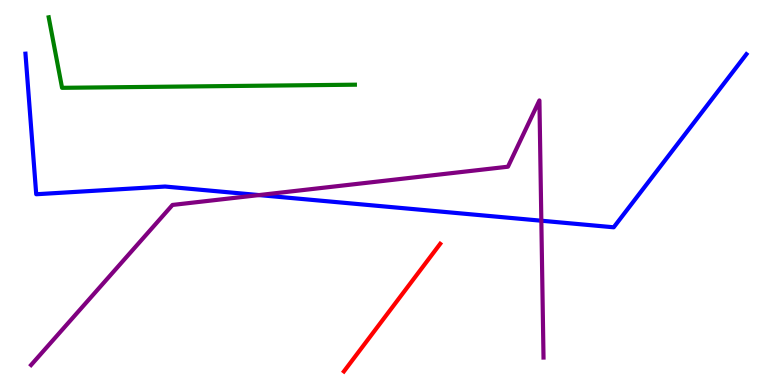[{'lines': ['blue', 'red'], 'intersections': []}, {'lines': ['green', 'red'], 'intersections': []}, {'lines': ['purple', 'red'], 'intersections': []}, {'lines': ['blue', 'green'], 'intersections': []}, {'lines': ['blue', 'purple'], 'intersections': [{'x': 3.34, 'y': 4.93}, {'x': 6.98, 'y': 4.27}]}, {'lines': ['green', 'purple'], 'intersections': []}]